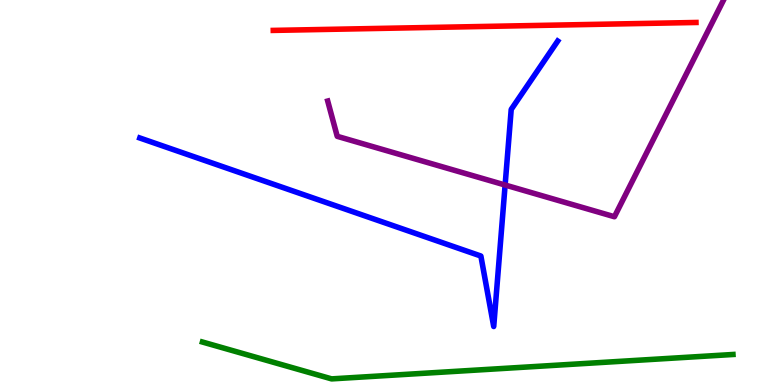[{'lines': ['blue', 'red'], 'intersections': []}, {'lines': ['green', 'red'], 'intersections': []}, {'lines': ['purple', 'red'], 'intersections': []}, {'lines': ['blue', 'green'], 'intersections': []}, {'lines': ['blue', 'purple'], 'intersections': [{'x': 6.52, 'y': 5.19}]}, {'lines': ['green', 'purple'], 'intersections': []}]